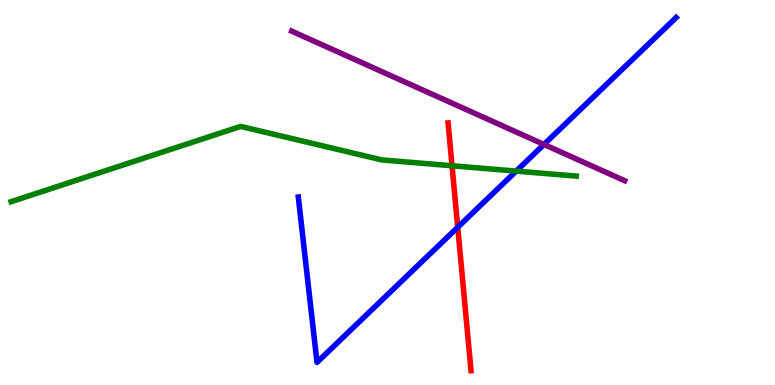[{'lines': ['blue', 'red'], 'intersections': [{'x': 5.91, 'y': 4.1}]}, {'lines': ['green', 'red'], 'intersections': [{'x': 5.83, 'y': 5.69}]}, {'lines': ['purple', 'red'], 'intersections': []}, {'lines': ['blue', 'green'], 'intersections': [{'x': 6.66, 'y': 5.56}]}, {'lines': ['blue', 'purple'], 'intersections': [{'x': 7.02, 'y': 6.25}]}, {'lines': ['green', 'purple'], 'intersections': []}]